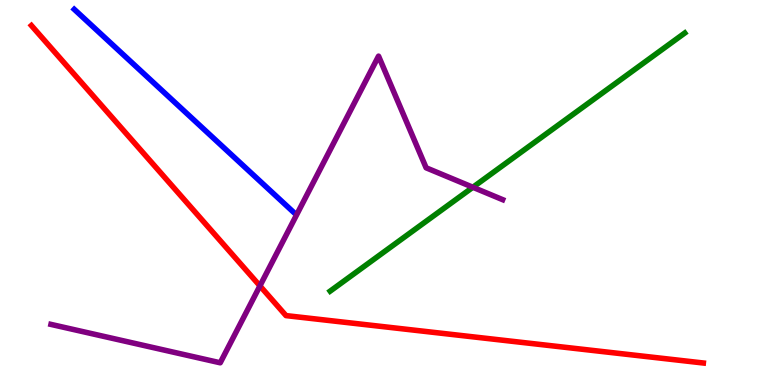[{'lines': ['blue', 'red'], 'intersections': []}, {'lines': ['green', 'red'], 'intersections': []}, {'lines': ['purple', 'red'], 'intersections': [{'x': 3.35, 'y': 2.57}]}, {'lines': ['blue', 'green'], 'intersections': []}, {'lines': ['blue', 'purple'], 'intersections': []}, {'lines': ['green', 'purple'], 'intersections': [{'x': 6.1, 'y': 5.14}]}]